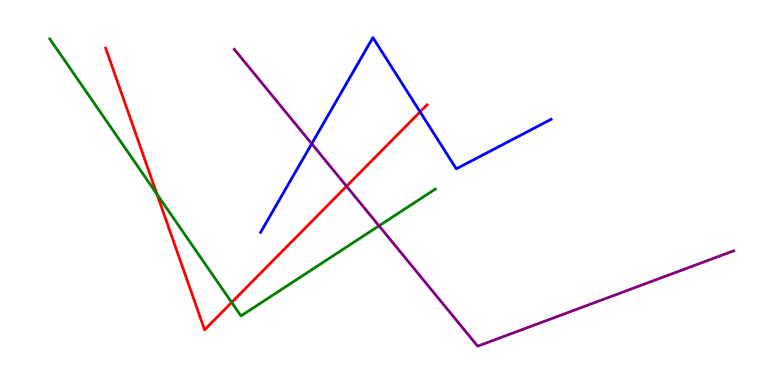[{'lines': ['blue', 'red'], 'intersections': [{'x': 5.42, 'y': 7.09}]}, {'lines': ['green', 'red'], 'intersections': [{'x': 2.03, 'y': 4.96}, {'x': 2.99, 'y': 2.15}]}, {'lines': ['purple', 'red'], 'intersections': [{'x': 4.47, 'y': 5.16}]}, {'lines': ['blue', 'green'], 'intersections': []}, {'lines': ['blue', 'purple'], 'intersections': [{'x': 4.02, 'y': 6.27}]}, {'lines': ['green', 'purple'], 'intersections': [{'x': 4.89, 'y': 4.13}]}]